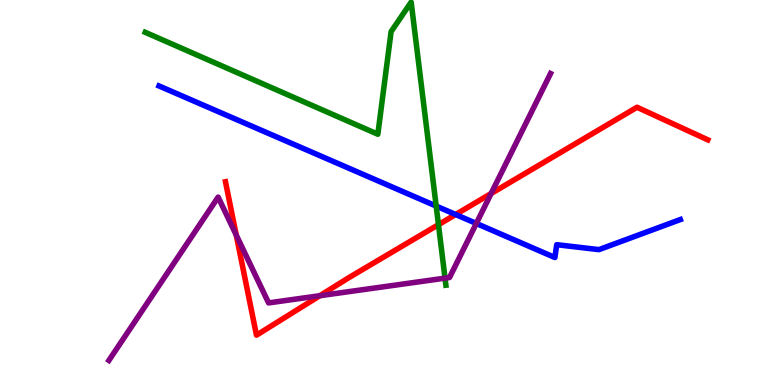[{'lines': ['blue', 'red'], 'intersections': [{'x': 5.88, 'y': 4.43}]}, {'lines': ['green', 'red'], 'intersections': [{'x': 5.66, 'y': 4.16}]}, {'lines': ['purple', 'red'], 'intersections': [{'x': 3.05, 'y': 3.89}, {'x': 4.13, 'y': 2.32}, {'x': 6.34, 'y': 4.97}]}, {'lines': ['blue', 'green'], 'intersections': [{'x': 5.63, 'y': 4.65}]}, {'lines': ['blue', 'purple'], 'intersections': [{'x': 6.15, 'y': 4.2}]}, {'lines': ['green', 'purple'], 'intersections': [{'x': 5.74, 'y': 2.78}]}]